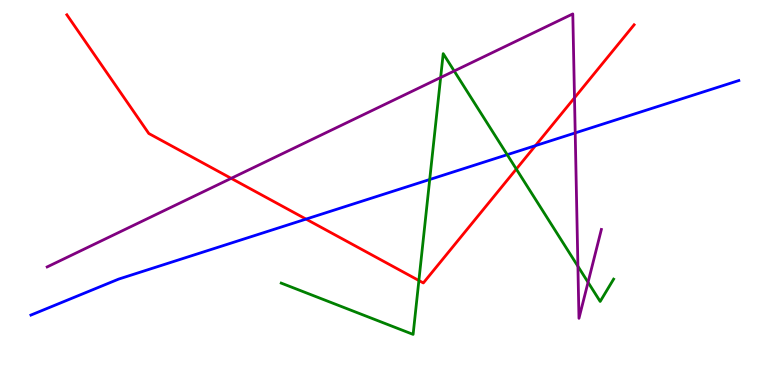[{'lines': ['blue', 'red'], 'intersections': [{'x': 3.95, 'y': 4.31}, {'x': 6.91, 'y': 6.22}]}, {'lines': ['green', 'red'], 'intersections': [{'x': 5.4, 'y': 2.71}, {'x': 6.66, 'y': 5.61}]}, {'lines': ['purple', 'red'], 'intersections': [{'x': 2.98, 'y': 5.37}, {'x': 7.41, 'y': 7.46}]}, {'lines': ['blue', 'green'], 'intersections': [{'x': 5.54, 'y': 5.34}, {'x': 6.54, 'y': 5.98}]}, {'lines': ['blue', 'purple'], 'intersections': [{'x': 7.42, 'y': 6.55}]}, {'lines': ['green', 'purple'], 'intersections': [{'x': 5.69, 'y': 7.99}, {'x': 5.86, 'y': 8.16}, {'x': 7.46, 'y': 3.08}, {'x': 7.59, 'y': 2.67}]}]